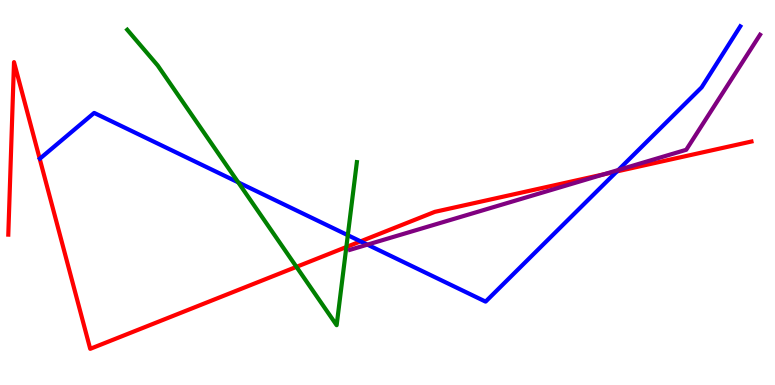[{'lines': ['blue', 'red'], 'intersections': [{'x': 4.65, 'y': 3.73}, {'x': 7.96, 'y': 5.55}]}, {'lines': ['green', 'red'], 'intersections': [{'x': 3.83, 'y': 3.07}, {'x': 4.47, 'y': 3.58}]}, {'lines': ['purple', 'red'], 'intersections': [{'x': 7.79, 'y': 5.47}]}, {'lines': ['blue', 'green'], 'intersections': [{'x': 3.07, 'y': 5.26}, {'x': 4.49, 'y': 3.89}]}, {'lines': ['blue', 'purple'], 'intersections': [{'x': 4.74, 'y': 3.65}, {'x': 7.98, 'y': 5.58}]}, {'lines': ['green', 'purple'], 'intersections': []}]